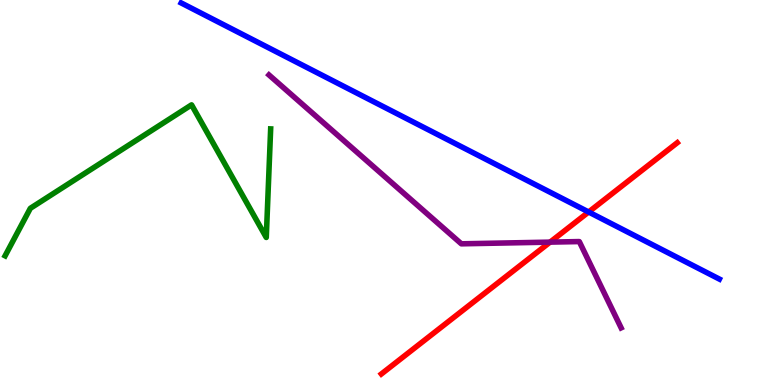[{'lines': ['blue', 'red'], 'intersections': [{'x': 7.6, 'y': 4.49}]}, {'lines': ['green', 'red'], 'intersections': []}, {'lines': ['purple', 'red'], 'intersections': [{'x': 7.1, 'y': 3.71}]}, {'lines': ['blue', 'green'], 'intersections': []}, {'lines': ['blue', 'purple'], 'intersections': []}, {'lines': ['green', 'purple'], 'intersections': []}]